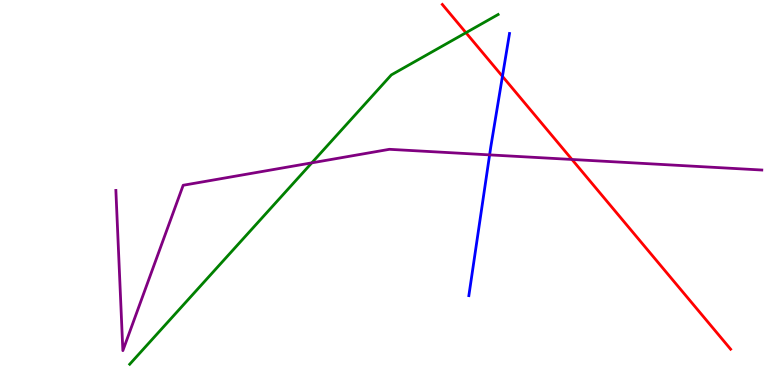[{'lines': ['blue', 'red'], 'intersections': [{'x': 6.48, 'y': 8.02}]}, {'lines': ['green', 'red'], 'intersections': [{'x': 6.01, 'y': 9.15}]}, {'lines': ['purple', 'red'], 'intersections': [{'x': 7.38, 'y': 5.86}]}, {'lines': ['blue', 'green'], 'intersections': []}, {'lines': ['blue', 'purple'], 'intersections': [{'x': 6.32, 'y': 5.98}]}, {'lines': ['green', 'purple'], 'intersections': [{'x': 4.02, 'y': 5.77}]}]